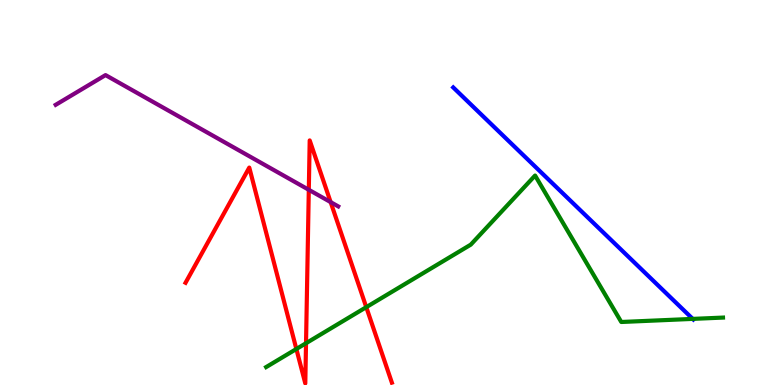[{'lines': ['blue', 'red'], 'intersections': []}, {'lines': ['green', 'red'], 'intersections': [{'x': 3.82, 'y': 0.935}, {'x': 3.95, 'y': 1.09}, {'x': 4.73, 'y': 2.02}]}, {'lines': ['purple', 'red'], 'intersections': [{'x': 3.98, 'y': 5.07}, {'x': 4.27, 'y': 4.75}]}, {'lines': ['blue', 'green'], 'intersections': [{'x': 8.94, 'y': 1.72}]}, {'lines': ['blue', 'purple'], 'intersections': []}, {'lines': ['green', 'purple'], 'intersections': []}]